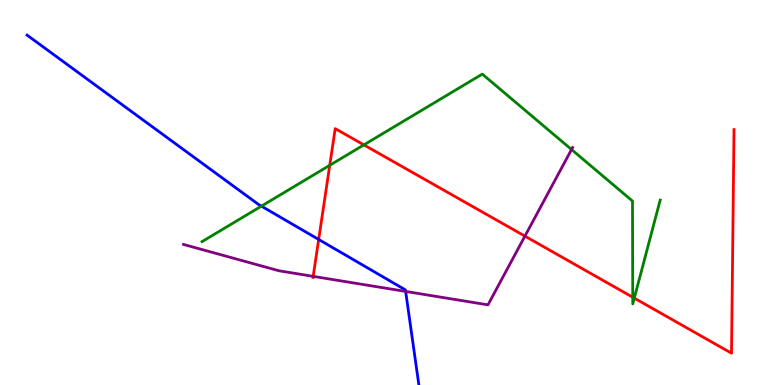[{'lines': ['blue', 'red'], 'intersections': [{'x': 4.11, 'y': 3.78}]}, {'lines': ['green', 'red'], 'intersections': [{'x': 4.25, 'y': 5.71}, {'x': 4.7, 'y': 6.24}, {'x': 8.16, 'y': 2.28}, {'x': 8.18, 'y': 2.26}]}, {'lines': ['purple', 'red'], 'intersections': [{'x': 4.04, 'y': 2.82}, {'x': 6.77, 'y': 3.87}]}, {'lines': ['blue', 'green'], 'intersections': [{'x': 3.37, 'y': 4.65}]}, {'lines': ['blue', 'purple'], 'intersections': [{'x': 5.23, 'y': 2.43}]}, {'lines': ['green', 'purple'], 'intersections': [{'x': 7.37, 'y': 6.12}]}]